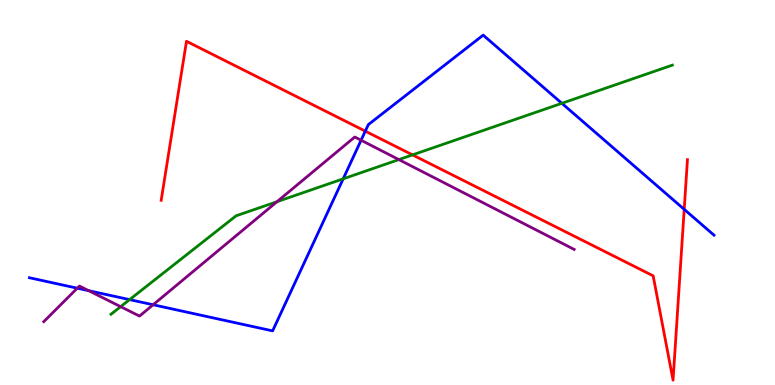[{'lines': ['blue', 'red'], 'intersections': [{'x': 4.71, 'y': 6.59}, {'x': 8.83, 'y': 4.56}]}, {'lines': ['green', 'red'], 'intersections': [{'x': 5.32, 'y': 5.98}]}, {'lines': ['purple', 'red'], 'intersections': []}, {'lines': ['blue', 'green'], 'intersections': [{'x': 1.67, 'y': 2.22}, {'x': 4.43, 'y': 5.35}, {'x': 7.25, 'y': 7.32}]}, {'lines': ['blue', 'purple'], 'intersections': [{'x': 0.997, 'y': 2.51}, {'x': 1.14, 'y': 2.45}, {'x': 1.98, 'y': 2.08}, {'x': 4.66, 'y': 6.36}]}, {'lines': ['green', 'purple'], 'intersections': [{'x': 1.56, 'y': 2.03}, {'x': 3.57, 'y': 4.76}, {'x': 5.15, 'y': 5.85}]}]